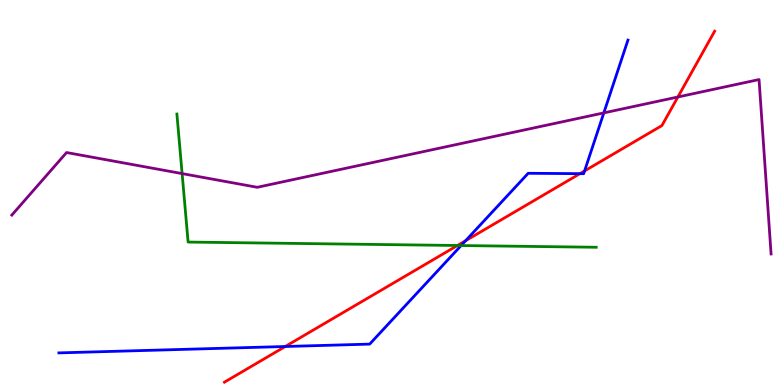[{'lines': ['blue', 'red'], 'intersections': [{'x': 3.68, 'y': 1.0}, {'x': 6.01, 'y': 3.75}, {'x': 7.48, 'y': 5.49}, {'x': 7.54, 'y': 5.56}]}, {'lines': ['green', 'red'], 'intersections': [{'x': 5.9, 'y': 3.62}]}, {'lines': ['purple', 'red'], 'intersections': [{'x': 8.75, 'y': 7.48}]}, {'lines': ['blue', 'green'], 'intersections': [{'x': 5.95, 'y': 3.62}]}, {'lines': ['blue', 'purple'], 'intersections': [{'x': 7.79, 'y': 7.07}]}, {'lines': ['green', 'purple'], 'intersections': [{'x': 2.35, 'y': 5.49}]}]